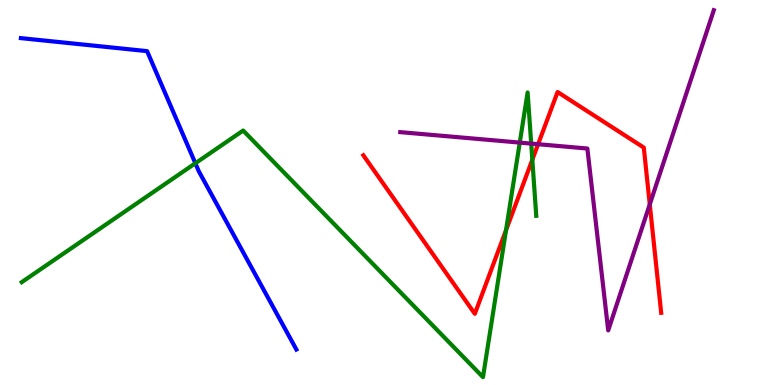[{'lines': ['blue', 'red'], 'intersections': []}, {'lines': ['green', 'red'], 'intersections': [{'x': 6.53, 'y': 4.02}, {'x': 6.87, 'y': 5.85}]}, {'lines': ['purple', 'red'], 'intersections': [{'x': 6.94, 'y': 6.25}, {'x': 8.38, 'y': 4.69}]}, {'lines': ['blue', 'green'], 'intersections': [{'x': 2.52, 'y': 5.76}]}, {'lines': ['blue', 'purple'], 'intersections': []}, {'lines': ['green', 'purple'], 'intersections': [{'x': 6.71, 'y': 6.3}, {'x': 6.85, 'y': 6.27}]}]